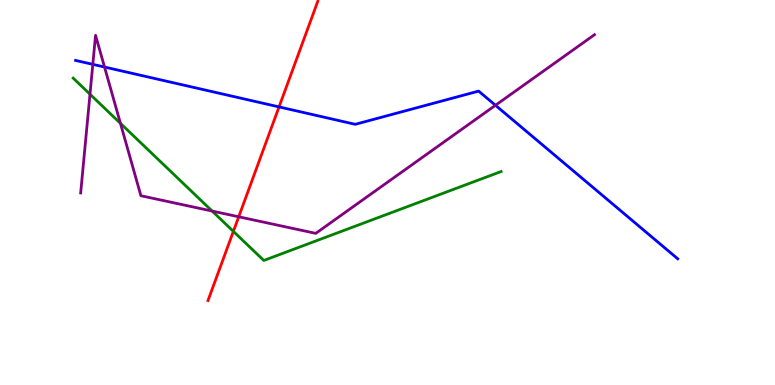[{'lines': ['blue', 'red'], 'intersections': [{'x': 3.6, 'y': 7.22}]}, {'lines': ['green', 'red'], 'intersections': [{'x': 3.01, 'y': 3.99}]}, {'lines': ['purple', 'red'], 'intersections': [{'x': 3.08, 'y': 4.37}]}, {'lines': ['blue', 'green'], 'intersections': []}, {'lines': ['blue', 'purple'], 'intersections': [{'x': 1.2, 'y': 8.33}, {'x': 1.35, 'y': 8.26}, {'x': 6.39, 'y': 7.27}]}, {'lines': ['green', 'purple'], 'intersections': [{'x': 1.16, 'y': 7.55}, {'x': 1.55, 'y': 6.8}, {'x': 2.74, 'y': 4.52}]}]